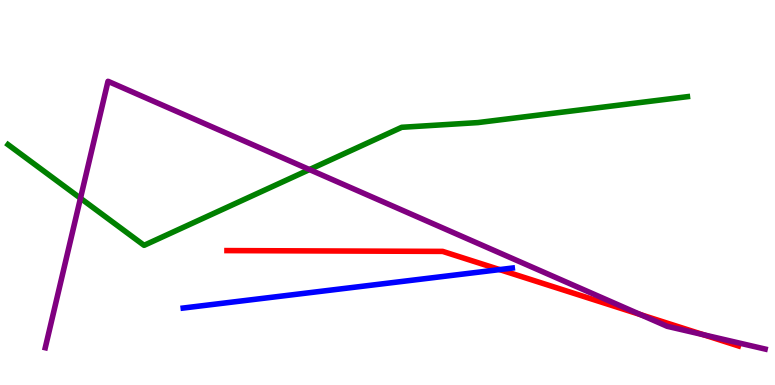[{'lines': ['blue', 'red'], 'intersections': [{'x': 6.45, 'y': 3.0}]}, {'lines': ['green', 'red'], 'intersections': []}, {'lines': ['purple', 'red'], 'intersections': [{'x': 8.26, 'y': 1.83}, {'x': 9.08, 'y': 1.31}]}, {'lines': ['blue', 'green'], 'intersections': []}, {'lines': ['blue', 'purple'], 'intersections': []}, {'lines': ['green', 'purple'], 'intersections': [{'x': 1.04, 'y': 4.85}, {'x': 3.99, 'y': 5.6}]}]